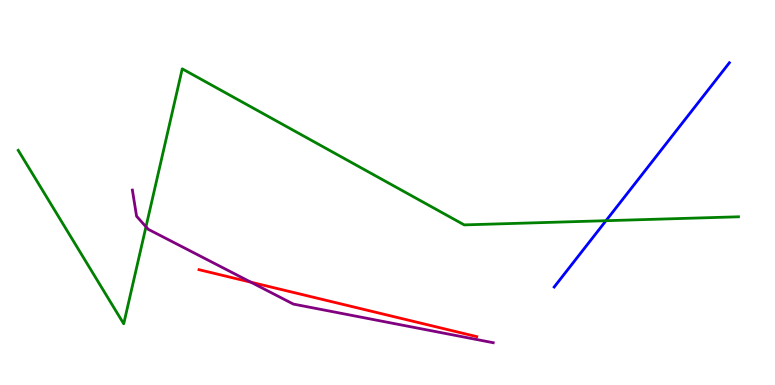[{'lines': ['blue', 'red'], 'intersections': []}, {'lines': ['green', 'red'], 'intersections': []}, {'lines': ['purple', 'red'], 'intersections': [{'x': 3.24, 'y': 2.67}]}, {'lines': ['blue', 'green'], 'intersections': [{'x': 7.82, 'y': 4.27}]}, {'lines': ['blue', 'purple'], 'intersections': []}, {'lines': ['green', 'purple'], 'intersections': [{'x': 1.88, 'y': 4.11}]}]